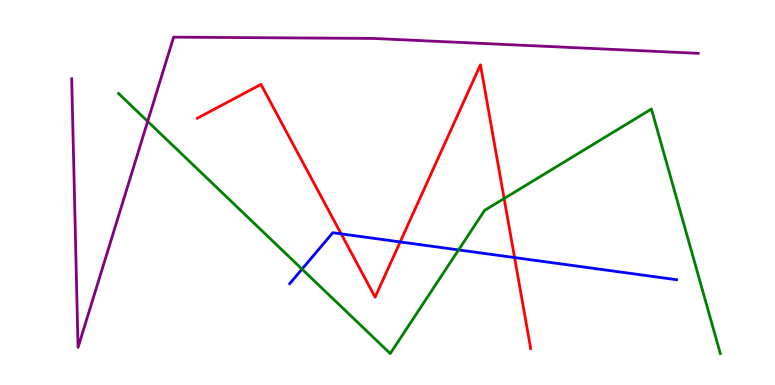[{'lines': ['blue', 'red'], 'intersections': [{'x': 4.4, 'y': 3.93}, {'x': 5.16, 'y': 3.72}, {'x': 6.64, 'y': 3.31}]}, {'lines': ['green', 'red'], 'intersections': [{'x': 6.5, 'y': 4.84}]}, {'lines': ['purple', 'red'], 'intersections': []}, {'lines': ['blue', 'green'], 'intersections': [{'x': 3.9, 'y': 3.01}, {'x': 5.92, 'y': 3.51}]}, {'lines': ['blue', 'purple'], 'intersections': []}, {'lines': ['green', 'purple'], 'intersections': [{'x': 1.91, 'y': 6.85}]}]